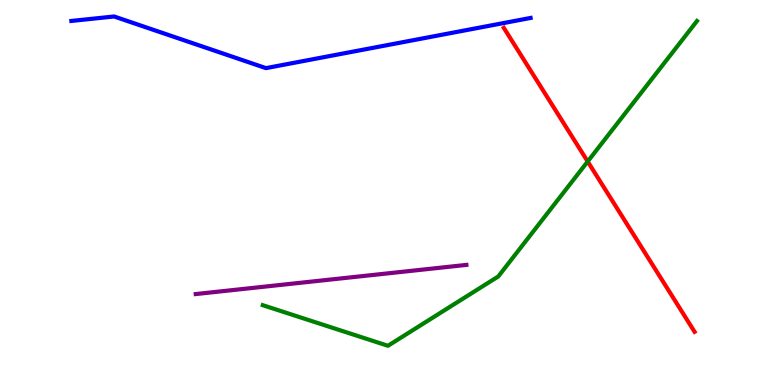[{'lines': ['blue', 'red'], 'intersections': []}, {'lines': ['green', 'red'], 'intersections': [{'x': 7.58, 'y': 5.8}]}, {'lines': ['purple', 'red'], 'intersections': []}, {'lines': ['blue', 'green'], 'intersections': []}, {'lines': ['blue', 'purple'], 'intersections': []}, {'lines': ['green', 'purple'], 'intersections': []}]